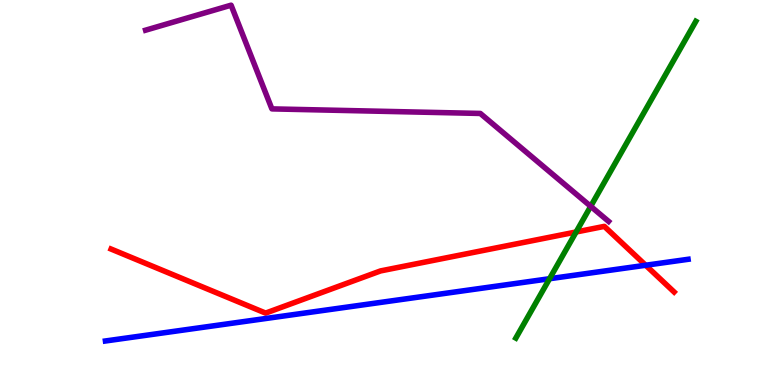[{'lines': ['blue', 'red'], 'intersections': [{'x': 8.33, 'y': 3.11}]}, {'lines': ['green', 'red'], 'intersections': [{'x': 7.43, 'y': 3.97}]}, {'lines': ['purple', 'red'], 'intersections': []}, {'lines': ['blue', 'green'], 'intersections': [{'x': 7.09, 'y': 2.76}]}, {'lines': ['blue', 'purple'], 'intersections': []}, {'lines': ['green', 'purple'], 'intersections': [{'x': 7.62, 'y': 4.64}]}]